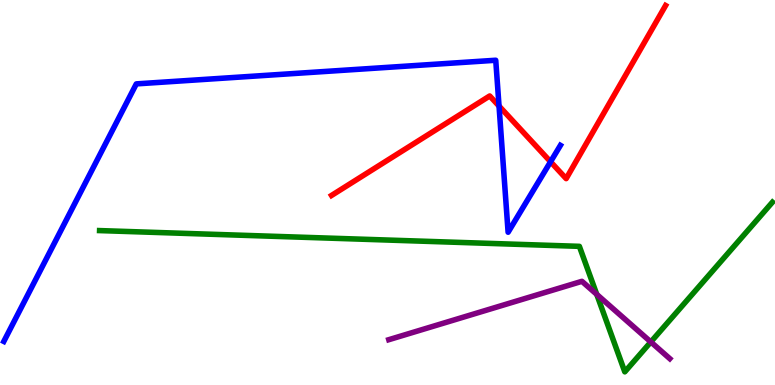[{'lines': ['blue', 'red'], 'intersections': [{'x': 6.44, 'y': 7.25}, {'x': 7.1, 'y': 5.8}]}, {'lines': ['green', 'red'], 'intersections': []}, {'lines': ['purple', 'red'], 'intersections': []}, {'lines': ['blue', 'green'], 'intersections': []}, {'lines': ['blue', 'purple'], 'intersections': []}, {'lines': ['green', 'purple'], 'intersections': [{'x': 7.7, 'y': 2.35}, {'x': 8.4, 'y': 1.12}]}]